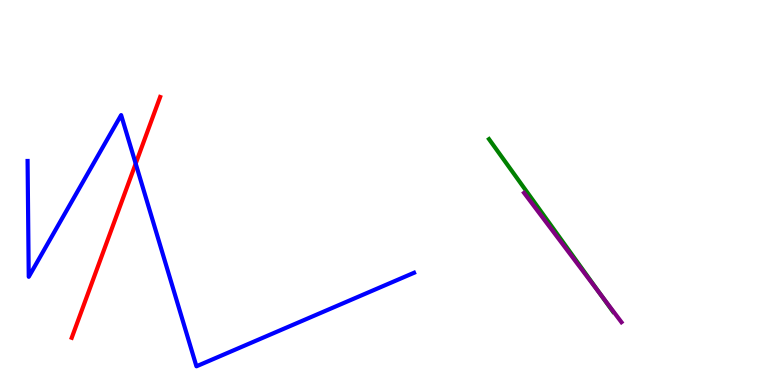[{'lines': ['blue', 'red'], 'intersections': [{'x': 1.75, 'y': 5.75}]}, {'lines': ['green', 'red'], 'intersections': []}, {'lines': ['purple', 'red'], 'intersections': []}, {'lines': ['blue', 'green'], 'intersections': []}, {'lines': ['blue', 'purple'], 'intersections': []}, {'lines': ['green', 'purple'], 'intersections': [{'x': 7.75, 'y': 2.34}]}]